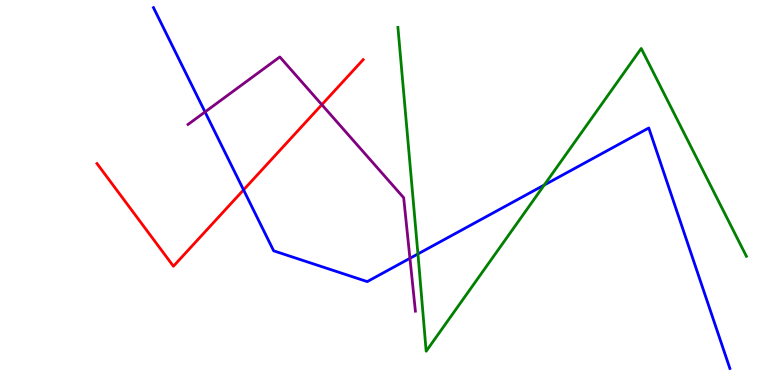[{'lines': ['blue', 'red'], 'intersections': [{'x': 3.14, 'y': 5.07}]}, {'lines': ['green', 'red'], 'intersections': []}, {'lines': ['purple', 'red'], 'intersections': [{'x': 4.15, 'y': 7.28}]}, {'lines': ['blue', 'green'], 'intersections': [{'x': 5.39, 'y': 3.4}, {'x': 7.02, 'y': 5.19}]}, {'lines': ['blue', 'purple'], 'intersections': [{'x': 2.65, 'y': 7.09}, {'x': 5.29, 'y': 3.29}]}, {'lines': ['green', 'purple'], 'intersections': []}]